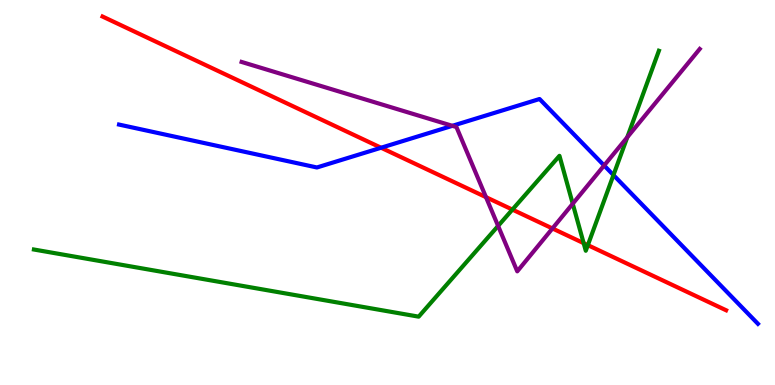[{'lines': ['blue', 'red'], 'intersections': [{'x': 4.92, 'y': 6.16}]}, {'lines': ['green', 'red'], 'intersections': [{'x': 6.61, 'y': 4.56}, {'x': 7.53, 'y': 3.68}, {'x': 7.59, 'y': 3.63}]}, {'lines': ['purple', 'red'], 'intersections': [{'x': 6.27, 'y': 4.88}, {'x': 7.13, 'y': 4.07}]}, {'lines': ['blue', 'green'], 'intersections': [{'x': 7.92, 'y': 5.45}]}, {'lines': ['blue', 'purple'], 'intersections': [{'x': 5.84, 'y': 6.73}, {'x': 7.8, 'y': 5.7}]}, {'lines': ['green', 'purple'], 'intersections': [{'x': 6.43, 'y': 4.13}, {'x': 7.39, 'y': 4.71}, {'x': 8.09, 'y': 6.43}]}]